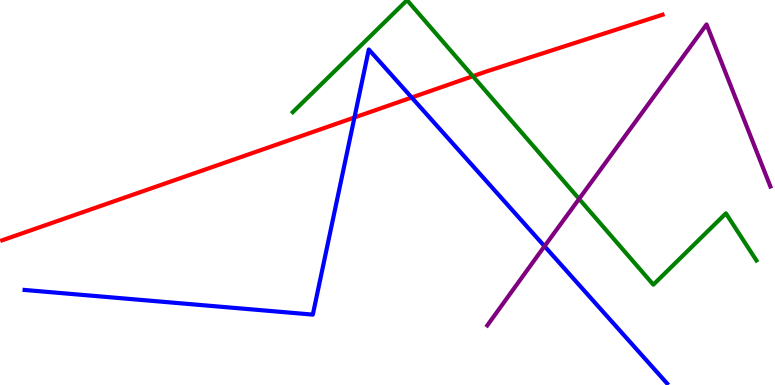[{'lines': ['blue', 'red'], 'intersections': [{'x': 4.57, 'y': 6.95}, {'x': 5.31, 'y': 7.47}]}, {'lines': ['green', 'red'], 'intersections': [{'x': 6.1, 'y': 8.02}]}, {'lines': ['purple', 'red'], 'intersections': []}, {'lines': ['blue', 'green'], 'intersections': []}, {'lines': ['blue', 'purple'], 'intersections': [{'x': 7.03, 'y': 3.6}]}, {'lines': ['green', 'purple'], 'intersections': [{'x': 7.47, 'y': 4.83}]}]